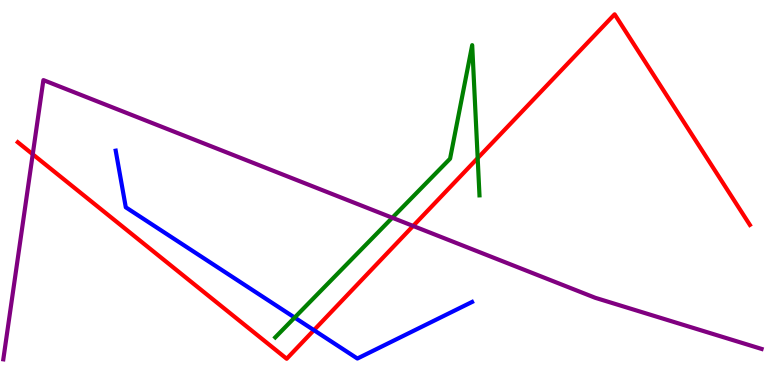[{'lines': ['blue', 'red'], 'intersections': [{'x': 4.05, 'y': 1.42}]}, {'lines': ['green', 'red'], 'intersections': [{'x': 6.16, 'y': 5.89}]}, {'lines': ['purple', 'red'], 'intersections': [{'x': 0.422, 'y': 5.99}, {'x': 5.33, 'y': 4.13}]}, {'lines': ['blue', 'green'], 'intersections': [{'x': 3.8, 'y': 1.75}]}, {'lines': ['blue', 'purple'], 'intersections': []}, {'lines': ['green', 'purple'], 'intersections': [{'x': 5.06, 'y': 4.34}]}]